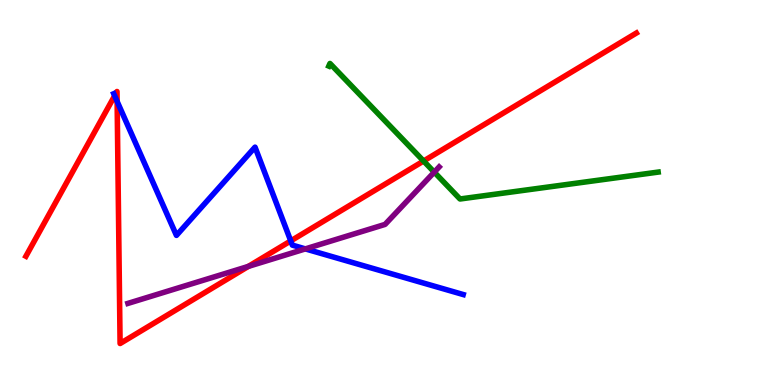[{'lines': ['blue', 'red'], 'intersections': [{'x': 1.48, 'y': 7.51}, {'x': 1.51, 'y': 7.37}, {'x': 3.75, 'y': 3.74}]}, {'lines': ['green', 'red'], 'intersections': [{'x': 5.47, 'y': 5.82}]}, {'lines': ['purple', 'red'], 'intersections': [{'x': 3.2, 'y': 3.08}]}, {'lines': ['blue', 'green'], 'intersections': []}, {'lines': ['blue', 'purple'], 'intersections': [{'x': 3.94, 'y': 3.54}]}, {'lines': ['green', 'purple'], 'intersections': [{'x': 5.6, 'y': 5.53}]}]